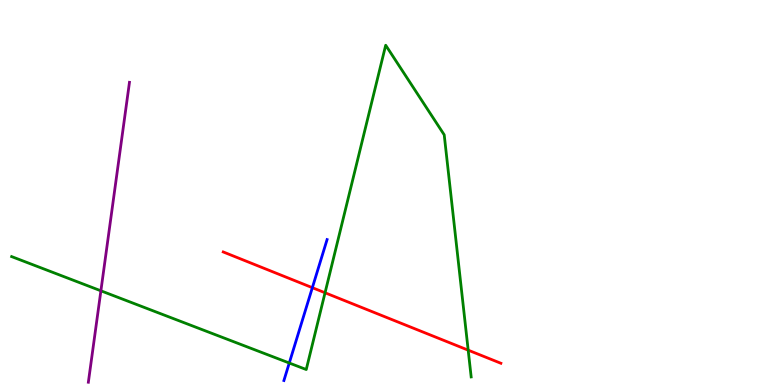[{'lines': ['blue', 'red'], 'intersections': [{'x': 4.03, 'y': 2.53}]}, {'lines': ['green', 'red'], 'intersections': [{'x': 4.19, 'y': 2.4}, {'x': 6.04, 'y': 0.905}]}, {'lines': ['purple', 'red'], 'intersections': []}, {'lines': ['blue', 'green'], 'intersections': [{'x': 3.73, 'y': 0.571}]}, {'lines': ['blue', 'purple'], 'intersections': []}, {'lines': ['green', 'purple'], 'intersections': [{'x': 1.3, 'y': 2.45}]}]